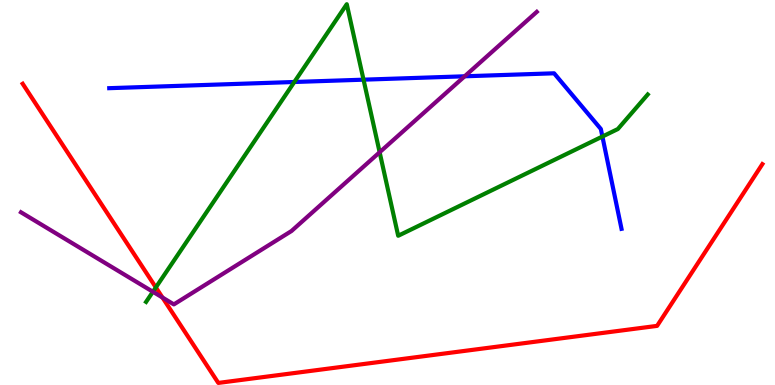[{'lines': ['blue', 'red'], 'intersections': []}, {'lines': ['green', 'red'], 'intersections': [{'x': 2.01, 'y': 2.53}]}, {'lines': ['purple', 'red'], 'intersections': [{'x': 2.1, 'y': 2.27}]}, {'lines': ['blue', 'green'], 'intersections': [{'x': 3.8, 'y': 7.87}, {'x': 4.69, 'y': 7.93}, {'x': 7.77, 'y': 6.45}]}, {'lines': ['blue', 'purple'], 'intersections': [{'x': 6.0, 'y': 8.02}]}, {'lines': ['green', 'purple'], 'intersections': [{'x': 1.97, 'y': 2.42}, {'x': 4.9, 'y': 6.05}]}]